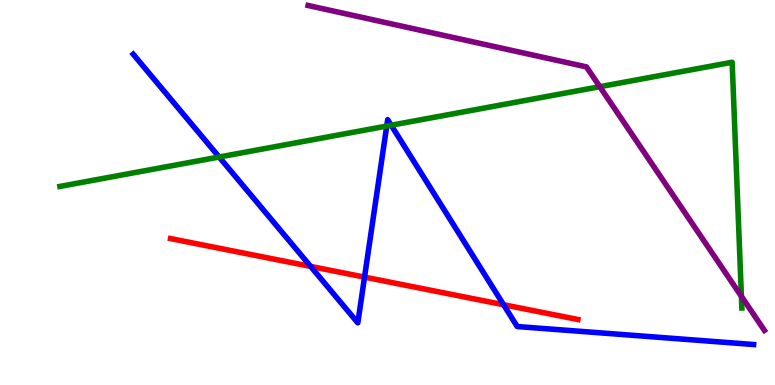[{'lines': ['blue', 'red'], 'intersections': [{'x': 4.01, 'y': 3.08}, {'x': 4.7, 'y': 2.8}, {'x': 6.5, 'y': 2.08}]}, {'lines': ['green', 'red'], 'intersections': []}, {'lines': ['purple', 'red'], 'intersections': []}, {'lines': ['blue', 'green'], 'intersections': [{'x': 2.83, 'y': 5.92}, {'x': 4.99, 'y': 6.73}, {'x': 5.05, 'y': 6.75}]}, {'lines': ['blue', 'purple'], 'intersections': []}, {'lines': ['green', 'purple'], 'intersections': [{'x': 7.74, 'y': 7.75}, {'x': 9.57, 'y': 2.3}]}]